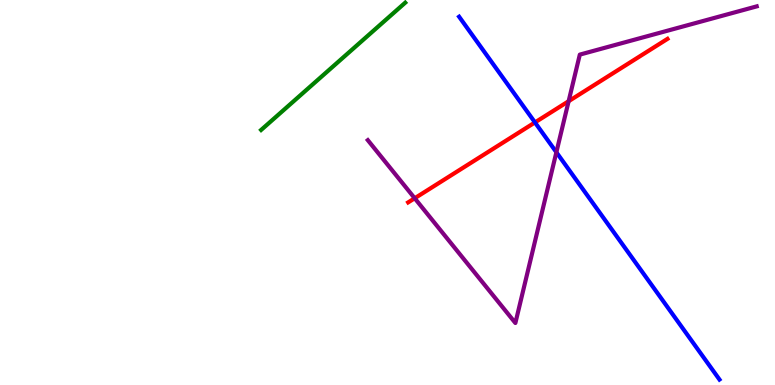[{'lines': ['blue', 'red'], 'intersections': [{'x': 6.9, 'y': 6.82}]}, {'lines': ['green', 'red'], 'intersections': []}, {'lines': ['purple', 'red'], 'intersections': [{'x': 5.35, 'y': 4.85}, {'x': 7.34, 'y': 7.37}]}, {'lines': ['blue', 'green'], 'intersections': []}, {'lines': ['blue', 'purple'], 'intersections': [{'x': 7.18, 'y': 6.05}]}, {'lines': ['green', 'purple'], 'intersections': []}]